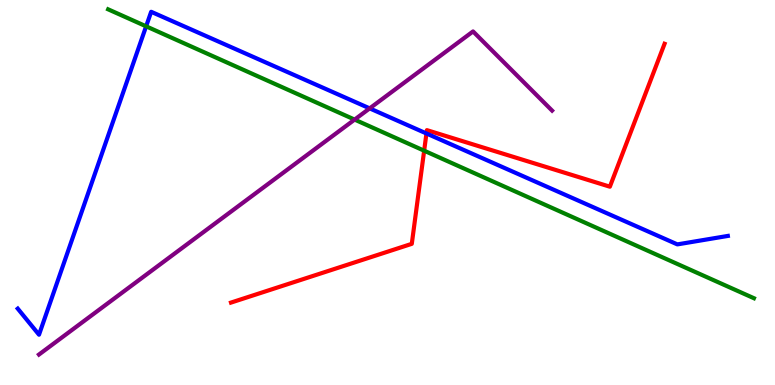[{'lines': ['blue', 'red'], 'intersections': [{'x': 5.5, 'y': 6.53}]}, {'lines': ['green', 'red'], 'intersections': [{'x': 5.47, 'y': 6.09}]}, {'lines': ['purple', 'red'], 'intersections': []}, {'lines': ['blue', 'green'], 'intersections': [{'x': 1.89, 'y': 9.32}]}, {'lines': ['blue', 'purple'], 'intersections': [{'x': 4.77, 'y': 7.18}]}, {'lines': ['green', 'purple'], 'intersections': [{'x': 4.58, 'y': 6.89}]}]